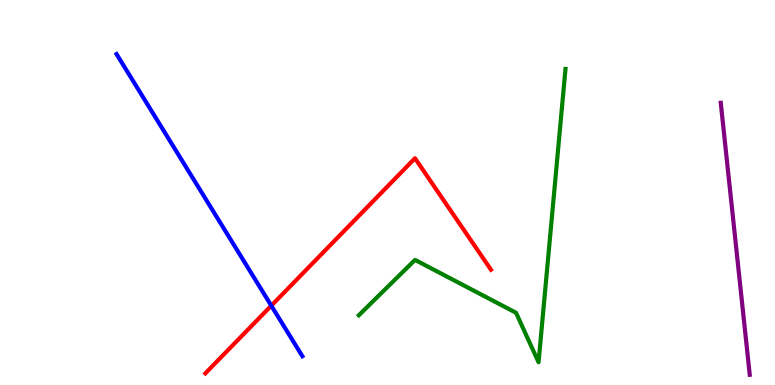[{'lines': ['blue', 'red'], 'intersections': [{'x': 3.5, 'y': 2.06}]}, {'lines': ['green', 'red'], 'intersections': []}, {'lines': ['purple', 'red'], 'intersections': []}, {'lines': ['blue', 'green'], 'intersections': []}, {'lines': ['blue', 'purple'], 'intersections': []}, {'lines': ['green', 'purple'], 'intersections': []}]